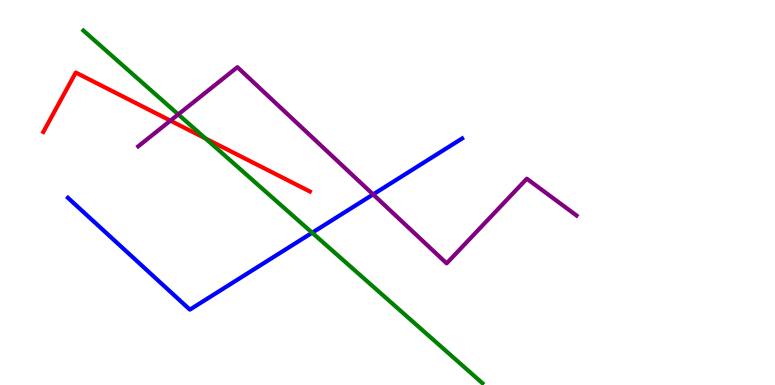[{'lines': ['blue', 'red'], 'intersections': []}, {'lines': ['green', 'red'], 'intersections': [{'x': 2.65, 'y': 6.4}]}, {'lines': ['purple', 'red'], 'intersections': [{'x': 2.2, 'y': 6.87}]}, {'lines': ['blue', 'green'], 'intersections': [{'x': 4.03, 'y': 3.95}]}, {'lines': ['blue', 'purple'], 'intersections': [{'x': 4.81, 'y': 4.95}]}, {'lines': ['green', 'purple'], 'intersections': [{'x': 2.3, 'y': 7.03}]}]